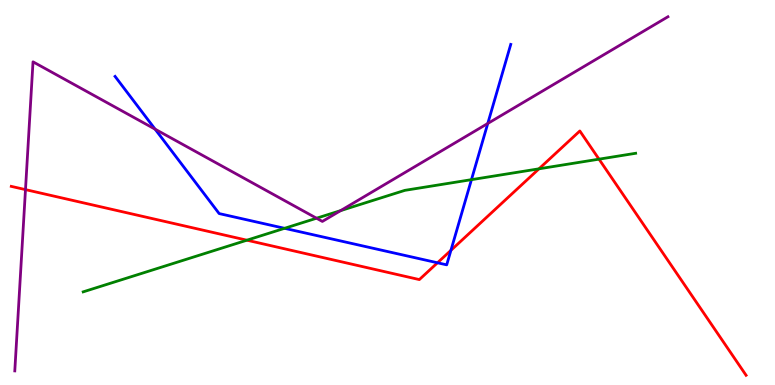[{'lines': ['blue', 'red'], 'intersections': [{'x': 5.65, 'y': 3.17}, {'x': 5.82, 'y': 3.5}]}, {'lines': ['green', 'red'], 'intersections': [{'x': 3.19, 'y': 3.76}, {'x': 6.95, 'y': 5.62}, {'x': 7.73, 'y': 5.87}]}, {'lines': ['purple', 'red'], 'intersections': [{'x': 0.329, 'y': 5.07}]}, {'lines': ['blue', 'green'], 'intersections': [{'x': 3.67, 'y': 4.07}, {'x': 6.08, 'y': 5.33}]}, {'lines': ['blue', 'purple'], 'intersections': [{'x': 2.0, 'y': 6.64}, {'x': 6.29, 'y': 6.79}]}, {'lines': ['green', 'purple'], 'intersections': [{'x': 4.08, 'y': 4.33}, {'x': 4.4, 'y': 4.53}]}]